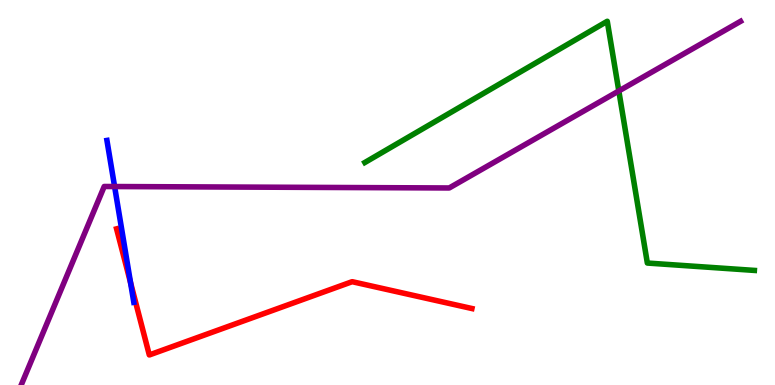[{'lines': ['blue', 'red'], 'intersections': [{'x': 1.68, 'y': 2.66}]}, {'lines': ['green', 'red'], 'intersections': []}, {'lines': ['purple', 'red'], 'intersections': []}, {'lines': ['blue', 'green'], 'intersections': []}, {'lines': ['blue', 'purple'], 'intersections': [{'x': 1.48, 'y': 5.15}]}, {'lines': ['green', 'purple'], 'intersections': [{'x': 7.98, 'y': 7.64}]}]